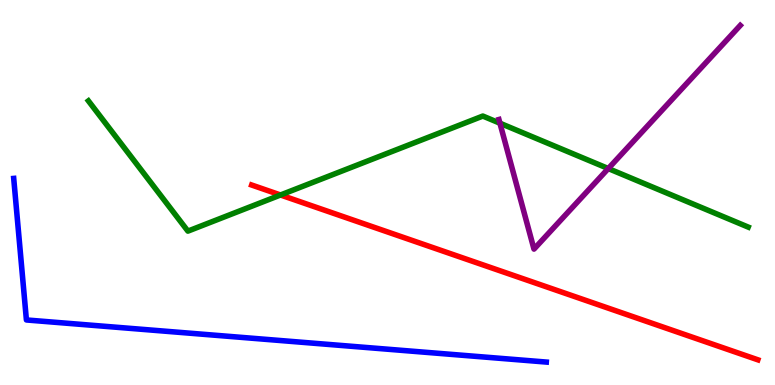[{'lines': ['blue', 'red'], 'intersections': []}, {'lines': ['green', 'red'], 'intersections': [{'x': 3.62, 'y': 4.94}]}, {'lines': ['purple', 'red'], 'intersections': []}, {'lines': ['blue', 'green'], 'intersections': []}, {'lines': ['blue', 'purple'], 'intersections': []}, {'lines': ['green', 'purple'], 'intersections': [{'x': 6.45, 'y': 6.8}, {'x': 7.85, 'y': 5.62}]}]